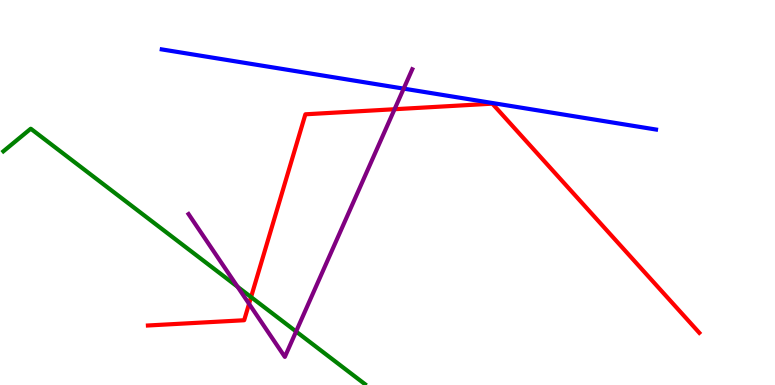[{'lines': ['blue', 'red'], 'intersections': []}, {'lines': ['green', 'red'], 'intersections': [{'x': 3.24, 'y': 2.28}]}, {'lines': ['purple', 'red'], 'intersections': [{'x': 3.21, 'y': 2.11}, {'x': 5.09, 'y': 7.16}]}, {'lines': ['blue', 'green'], 'intersections': []}, {'lines': ['blue', 'purple'], 'intersections': [{'x': 5.21, 'y': 7.7}]}, {'lines': ['green', 'purple'], 'intersections': [{'x': 3.07, 'y': 2.55}, {'x': 3.82, 'y': 1.39}]}]